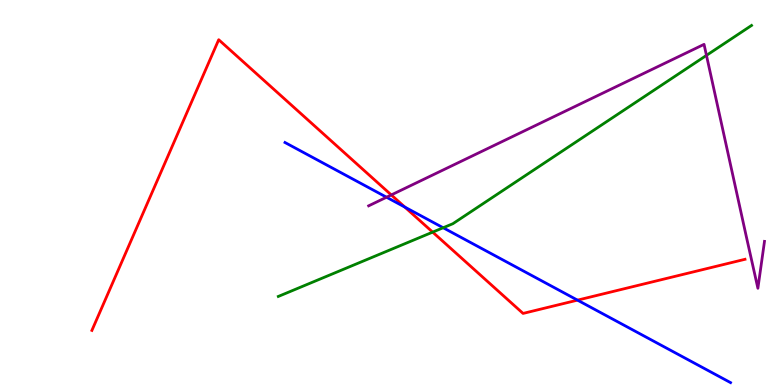[{'lines': ['blue', 'red'], 'intersections': [{'x': 5.22, 'y': 4.62}, {'x': 7.45, 'y': 2.2}]}, {'lines': ['green', 'red'], 'intersections': [{'x': 5.58, 'y': 3.97}]}, {'lines': ['purple', 'red'], 'intersections': [{'x': 5.05, 'y': 4.94}]}, {'lines': ['blue', 'green'], 'intersections': [{'x': 5.72, 'y': 4.08}]}, {'lines': ['blue', 'purple'], 'intersections': [{'x': 4.99, 'y': 4.88}]}, {'lines': ['green', 'purple'], 'intersections': [{'x': 9.12, 'y': 8.56}]}]